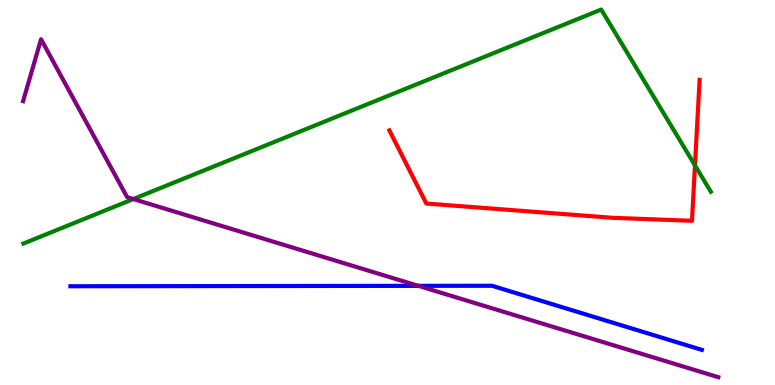[{'lines': ['blue', 'red'], 'intersections': []}, {'lines': ['green', 'red'], 'intersections': [{'x': 8.97, 'y': 5.7}]}, {'lines': ['purple', 'red'], 'intersections': []}, {'lines': ['blue', 'green'], 'intersections': []}, {'lines': ['blue', 'purple'], 'intersections': [{'x': 5.4, 'y': 2.58}]}, {'lines': ['green', 'purple'], 'intersections': [{'x': 1.72, 'y': 4.83}]}]